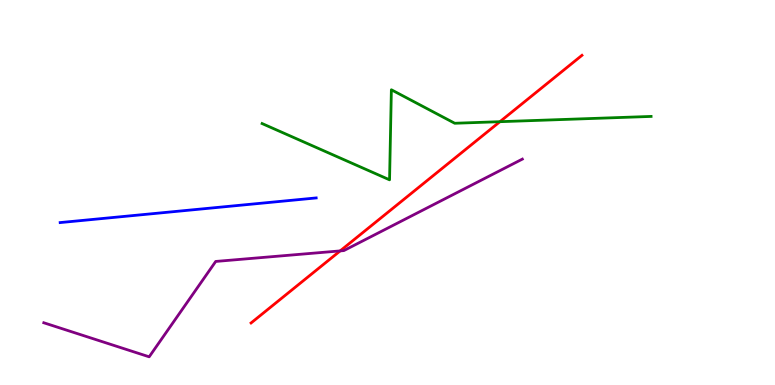[{'lines': ['blue', 'red'], 'intersections': []}, {'lines': ['green', 'red'], 'intersections': [{'x': 6.45, 'y': 6.84}]}, {'lines': ['purple', 'red'], 'intersections': [{'x': 4.39, 'y': 3.48}]}, {'lines': ['blue', 'green'], 'intersections': []}, {'lines': ['blue', 'purple'], 'intersections': []}, {'lines': ['green', 'purple'], 'intersections': []}]